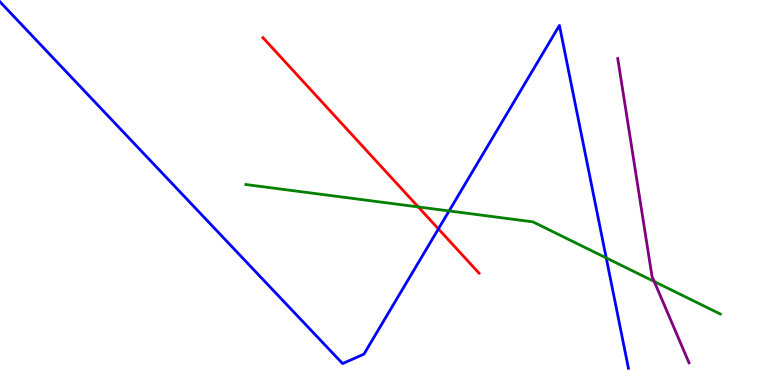[{'lines': ['blue', 'red'], 'intersections': [{'x': 5.66, 'y': 4.05}]}, {'lines': ['green', 'red'], 'intersections': [{'x': 5.4, 'y': 4.63}]}, {'lines': ['purple', 'red'], 'intersections': []}, {'lines': ['blue', 'green'], 'intersections': [{'x': 5.79, 'y': 4.52}, {'x': 7.82, 'y': 3.3}]}, {'lines': ['blue', 'purple'], 'intersections': []}, {'lines': ['green', 'purple'], 'intersections': [{'x': 8.44, 'y': 2.69}]}]